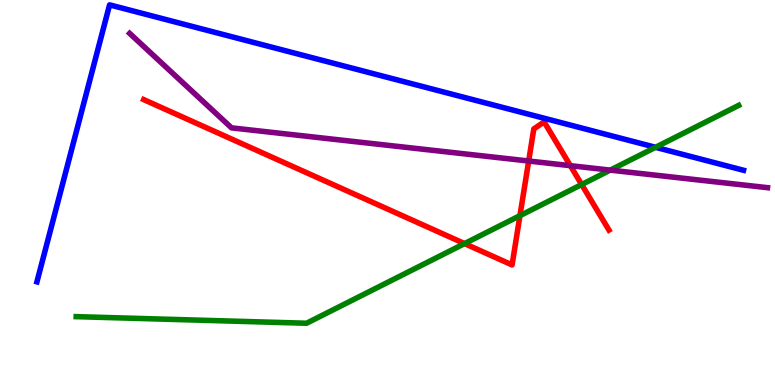[{'lines': ['blue', 'red'], 'intersections': []}, {'lines': ['green', 'red'], 'intersections': [{'x': 5.99, 'y': 3.67}, {'x': 6.71, 'y': 4.4}, {'x': 7.51, 'y': 5.21}]}, {'lines': ['purple', 'red'], 'intersections': [{'x': 6.82, 'y': 5.82}, {'x': 7.36, 'y': 5.7}]}, {'lines': ['blue', 'green'], 'intersections': [{'x': 8.46, 'y': 6.17}]}, {'lines': ['blue', 'purple'], 'intersections': []}, {'lines': ['green', 'purple'], 'intersections': [{'x': 7.87, 'y': 5.58}]}]